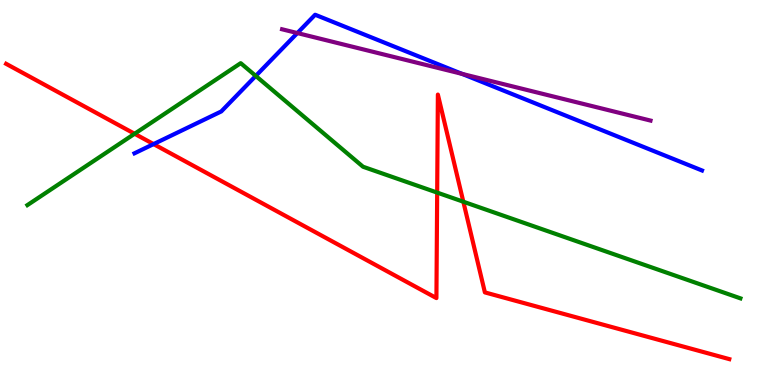[{'lines': ['blue', 'red'], 'intersections': [{'x': 1.98, 'y': 6.26}]}, {'lines': ['green', 'red'], 'intersections': [{'x': 1.74, 'y': 6.53}, {'x': 5.64, 'y': 5.0}, {'x': 5.98, 'y': 4.76}]}, {'lines': ['purple', 'red'], 'intersections': []}, {'lines': ['blue', 'green'], 'intersections': [{'x': 3.3, 'y': 8.03}]}, {'lines': ['blue', 'purple'], 'intersections': [{'x': 3.84, 'y': 9.14}, {'x': 5.96, 'y': 8.08}]}, {'lines': ['green', 'purple'], 'intersections': []}]